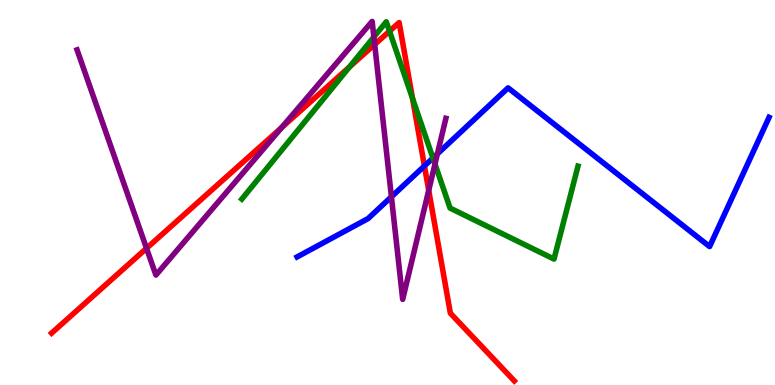[{'lines': ['blue', 'red'], 'intersections': [{'x': 5.48, 'y': 5.69}]}, {'lines': ['green', 'red'], 'intersections': [{'x': 4.51, 'y': 8.26}, {'x': 5.03, 'y': 9.19}, {'x': 5.32, 'y': 7.44}]}, {'lines': ['purple', 'red'], 'intersections': [{'x': 1.89, 'y': 3.55}, {'x': 3.63, 'y': 6.69}, {'x': 4.83, 'y': 8.85}, {'x': 5.53, 'y': 5.06}]}, {'lines': ['blue', 'green'], 'intersections': [{'x': 5.59, 'y': 5.9}]}, {'lines': ['blue', 'purple'], 'intersections': [{'x': 5.05, 'y': 4.89}, {'x': 5.64, 'y': 6.0}]}, {'lines': ['green', 'purple'], 'intersections': [{'x': 4.82, 'y': 9.04}, {'x': 5.61, 'y': 5.74}]}]